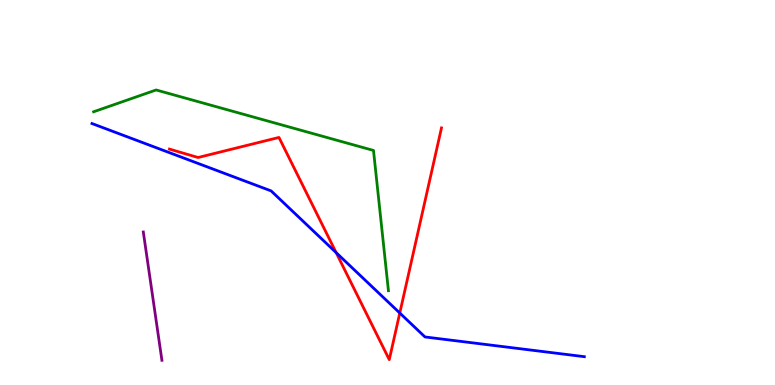[{'lines': ['blue', 'red'], 'intersections': [{'x': 4.34, 'y': 3.44}, {'x': 5.16, 'y': 1.87}]}, {'lines': ['green', 'red'], 'intersections': []}, {'lines': ['purple', 'red'], 'intersections': []}, {'lines': ['blue', 'green'], 'intersections': []}, {'lines': ['blue', 'purple'], 'intersections': []}, {'lines': ['green', 'purple'], 'intersections': []}]